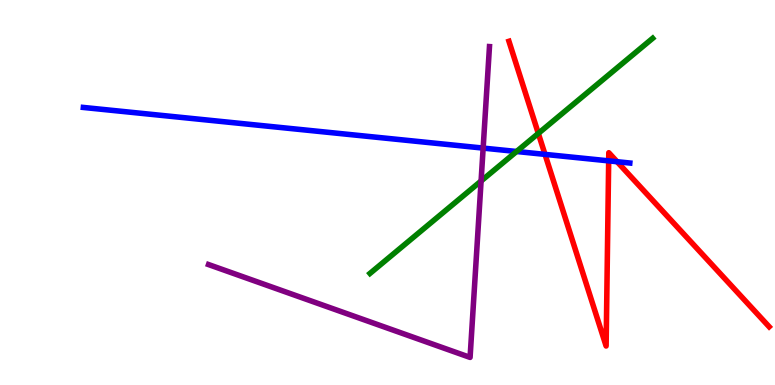[{'lines': ['blue', 'red'], 'intersections': [{'x': 7.03, 'y': 5.99}, {'x': 7.85, 'y': 5.82}, {'x': 7.96, 'y': 5.8}]}, {'lines': ['green', 'red'], 'intersections': [{'x': 6.95, 'y': 6.53}]}, {'lines': ['purple', 'red'], 'intersections': []}, {'lines': ['blue', 'green'], 'intersections': [{'x': 6.67, 'y': 6.07}]}, {'lines': ['blue', 'purple'], 'intersections': [{'x': 6.23, 'y': 6.15}]}, {'lines': ['green', 'purple'], 'intersections': [{'x': 6.21, 'y': 5.3}]}]